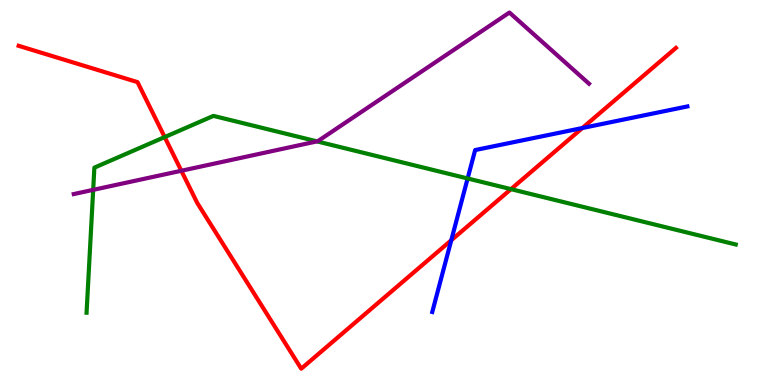[{'lines': ['blue', 'red'], 'intersections': [{'x': 5.82, 'y': 3.76}, {'x': 7.51, 'y': 6.67}]}, {'lines': ['green', 'red'], 'intersections': [{'x': 2.12, 'y': 6.44}, {'x': 6.59, 'y': 5.09}]}, {'lines': ['purple', 'red'], 'intersections': [{'x': 2.34, 'y': 5.56}]}, {'lines': ['blue', 'green'], 'intersections': [{'x': 6.03, 'y': 5.36}]}, {'lines': ['blue', 'purple'], 'intersections': []}, {'lines': ['green', 'purple'], 'intersections': [{'x': 1.2, 'y': 5.07}, {'x': 4.09, 'y': 6.33}]}]